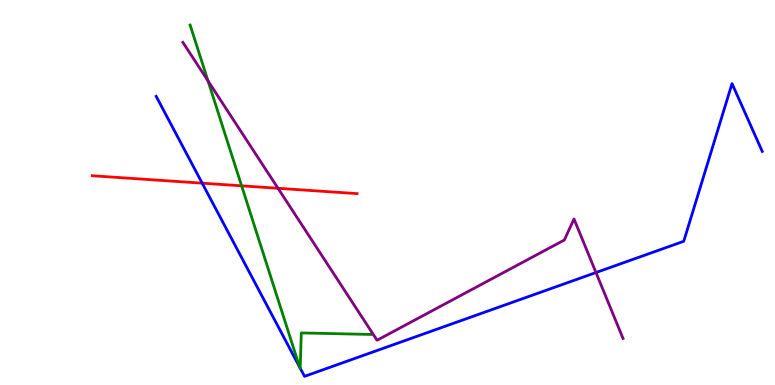[{'lines': ['blue', 'red'], 'intersections': [{'x': 2.61, 'y': 5.24}]}, {'lines': ['green', 'red'], 'intersections': [{'x': 3.12, 'y': 5.17}]}, {'lines': ['purple', 'red'], 'intersections': [{'x': 3.59, 'y': 5.11}]}, {'lines': ['blue', 'green'], 'intersections': [{'x': 3.87, 'y': 0.461}, {'x': 3.87, 'y': 0.436}]}, {'lines': ['blue', 'purple'], 'intersections': [{'x': 7.69, 'y': 2.92}]}, {'lines': ['green', 'purple'], 'intersections': [{'x': 2.68, 'y': 7.9}]}]